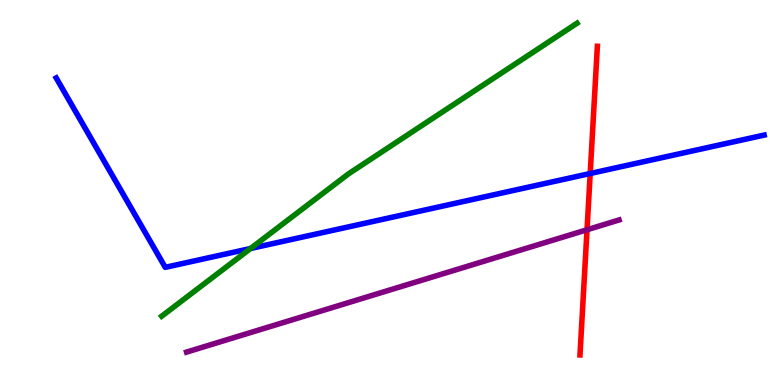[{'lines': ['blue', 'red'], 'intersections': [{'x': 7.62, 'y': 5.49}]}, {'lines': ['green', 'red'], 'intersections': []}, {'lines': ['purple', 'red'], 'intersections': [{'x': 7.57, 'y': 4.03}]}, {'lines': ['blue', 'green'], 'intersections': [{'x': 3.23, 'y': 3.55}]}, {'lines': ['blue', 'purple'], 'intersections': []}, {'lines': ['green', 'purple'], 'intersections': []}]